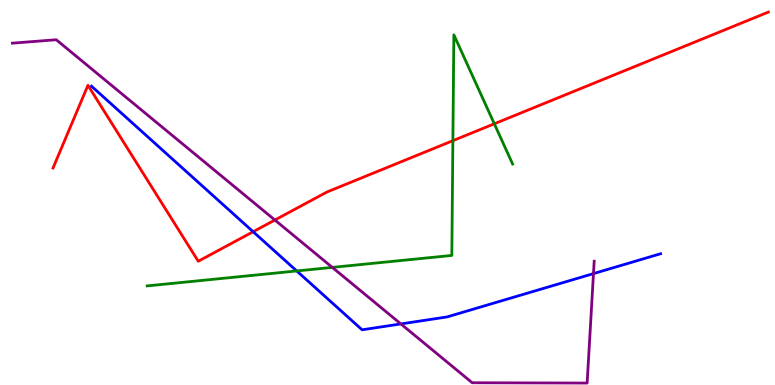[{'lines': ['blue', 'red'], 'intersections': [{'x': 3.27, 'y': 3.98}]}, {'lines': ['green', 'red'], 'intersections': [{'x': 5.84, 'y': 6.35}, {'x': 6.38, 'y': 6.78}]}, {'lines': ['purple', 'red'], 'intersections': [{'x': 3.55, 'y': 4.29}]}, {'lines': ['blue', 'green'], 'intersections': [{'x': 3.83, 'y': 2.96}]}, {'lines': ['blue', 'purple'], 'intersections': [{'x': 5.17, 'y': 1.59}, {'x': 7.66, 'y': 2.89}]}, {'lines': ['green', 'purple'], 'intersections': [{'x': 4.29, 'y': 3.05}]}]